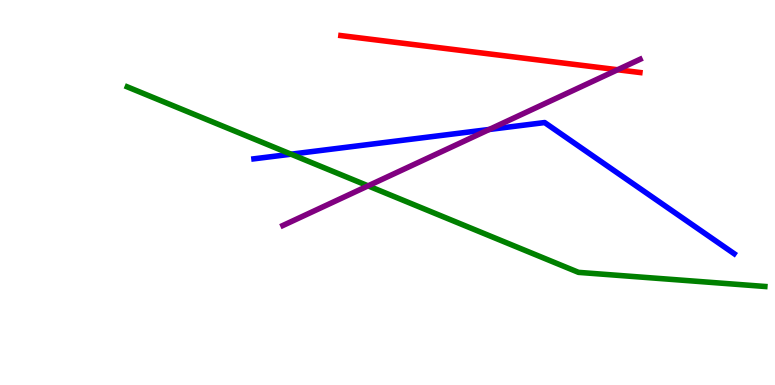[{'lines': ['blue', 'red'], 'intersections': []}, {'lines': ['green', 'red'], 'intersections': []}, {'lines': ['purple', 'red'], 'intersections': [{'x': 7.97, 'y': 8.19}]}, {'lines': ['blue', 'green'], 'intersections': [{'x': 3.76, 'y': 6.0}]}, {'lines': ['blue', 'purple'], 'intersections': [{'x': 6.31, 'y': 6.64}]}, {'lines': ['green', 'purple'], 'intersections': [{'x': 4.75, 'y': 5.17}]}]